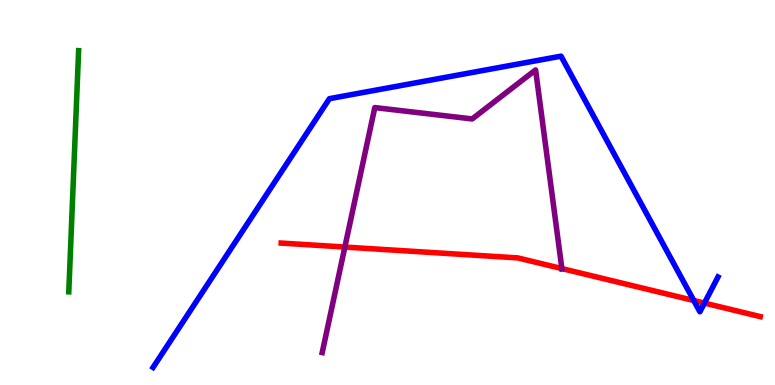[{'lines': ['blue', 'red'], 'intersections': [{'x': 8.95, 'y': 2.19}, {'x': 9.09, 'y': 2.13}]}, {'lines': ['green', 'red'], 'intersections': []}, {'lines': ['purple', 'red'], 'intersections': [{'x': 4.45, 'y': 3.58}, {'x': 7.25, 'y': 3.02}]}, {'lines': ['blue', 'green'], 'intersections': []}, {'lines': ['blue', 'purple'], 'intersections': []}, {'lines': ['green', 'purple'], 'intersections': []}]